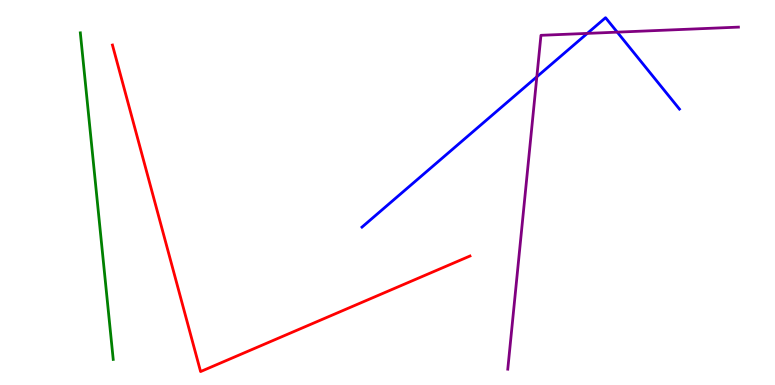[{'lines': ['blue', 'red'], 'intersections': []}, {'lines': ['green', 'red'], 'intersections': []}, {'lines': ['purple', 'red'], 'intersections': []}, {'lines': ['blue', 'green'], 'intersections': []}, {'lines': ['blue', 'purple'], 'intersections': [{'x': 6.93, 'y': 8.01}, {'x': 7.58, 'y': 9.13}, {'x': 7.96, 'y': 9.16}]}, {'lines': ['green', 'purple'], 'intersections': []}]